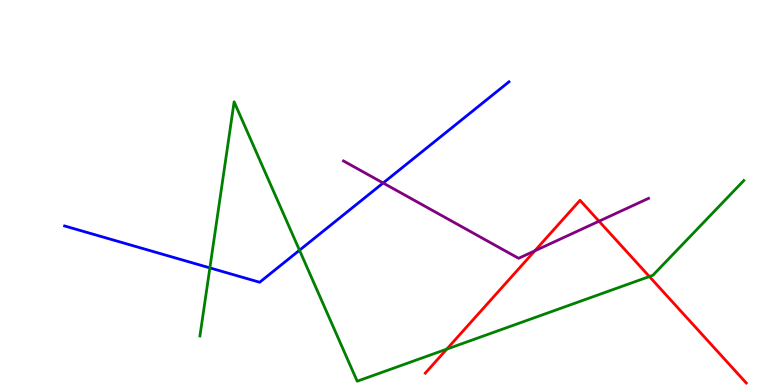[{'lines': ['blue', 'red'], 'intersections': []}, {'lines': ['green', 'red'], 'intersections': [{'x': 5.77, 'y': 0.932}, {'x': 8.38, 'y': 2.82}]}, {'lines': ['purple', 'red'], 'intersections': [{'x': 6.9, 'y': 3.48}, {'x': 7.73, 'y': 4.25}]}, {'lines': ['blue', 'green'], 'intersections': [{'x': 2.71, 'y': 3.04}, {'x': 3.86, 'y': 3.5}]}, {'lines': ['blue', 'purple'], 'intersections': [{'x': 4.94, 'y': 5.25}]}, {'lines': ['green', 'purple'], 'intersections': []}]